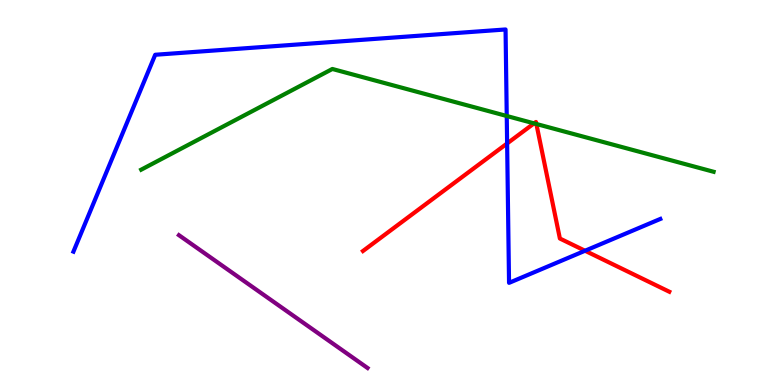[{'lines': ['blue', 'red'], 'intersections': [{'x': 6.54, 'y': 6.27}, {'x': 7.55, 'y': 3.49}]}, {'lines': ['green', 'red'], 'intersections': [{'x': 6.89, 'y': 6.8}, {'x': 6.92, 'y': 6.78}]}, {'lines': ['purple', 'red'], 'intersections': []}, {'lines': ['blue', 'green'], 'intersections': [{'x': 6.54, 'y': 6.99}]}, {'lines': ['blue', 'purple'], 'intersections': []}, {'lines': ['green', 'purple'], 'intersections': []}]